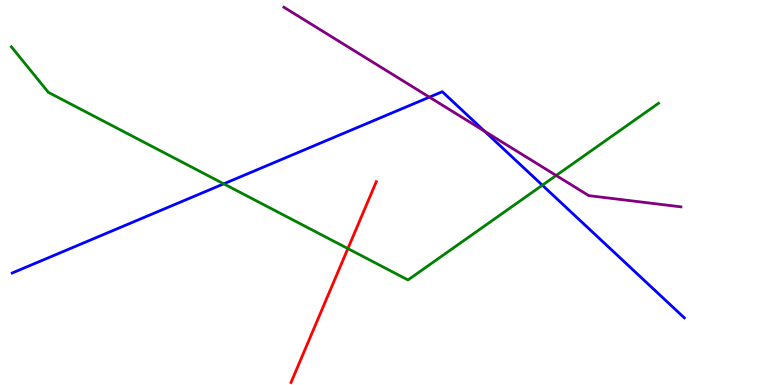[{'lines': ['blue', 'red'], 'intersections': []}, {'lines': ['green', 'red'], 'intersections': [{'x': 4.49, 'y': 3.54}]}, {'lines': ['purple', 'red'], 'intersections': []}, {'lines': ['blue', 'green'], 'intersections': [{'x': 2.89, 'y': 5.23}, {'x': 7.0, 'y': 5.19}]}, {'lines': ['blue', 'purple'], 'intersections': [{'x': 5.54, 'y': 7.48}, {'x': 6.25, 'y': 6.59}]}, {'lines': ['green', 'purple'], 'intersections': [{'x': 7.18, 'y': 5.44}]}]